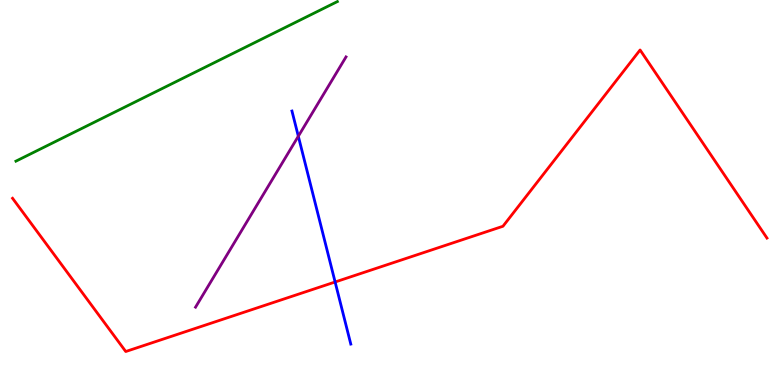[{'lines': ['blue', 'red'], 'intersections': [{'x': 4.32, 'y': 2.68}]}, {'lines': ['green', 'red'], 'intersections': []}, {'lines': ['purple', 'red'], 'intersections': []}, {'lines': ['blue', 'green'], 'intersections': []}, {'lines': ['blue', 'purple'], 'intersections': [{'x': 3.85, 'y': 6.46}]}, {'lines': ['green', 'purple'], 'intersections': []}]